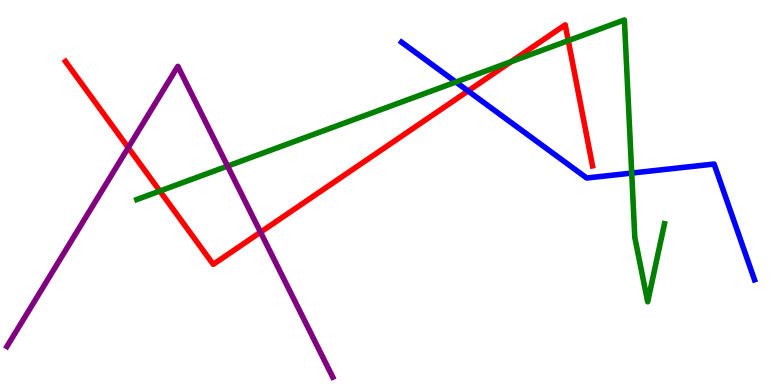[{'lines': ['blue', 'red'], 'intersections': [{'x': 6.04, 'y': 7.64}]}, {'lines': ['green', 'red'], 'intersections': [{'x': 2.06, 'y': 5.04}, {'x': 6.59, 'y': 8.4}, {'x': 7.33, 'y': 8.94}]}, {'lines': ['purple', 'red'], 'intersections': [{'x': 1.65, 'y': 6.17}, {'x': 3.36, 'y': 3.97}]}, {'lines': ['blue', 'green'], 'intersections': [{'x': 5.88, 'y': 7.87}, {'x': 8.15, 'y': 5.5}]}, {'lines': ['blue', 'purple'], 'intersections': []}, {'lines': ['green', 'purple'], 'intersections': [{'x': 2.94, 'y': 5.69}]}]